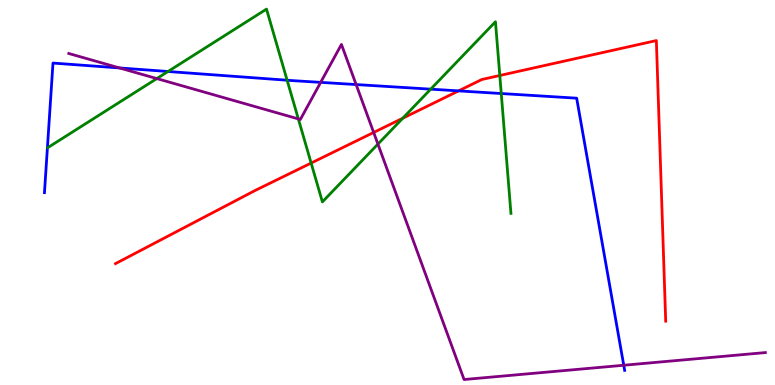[{'lines': ['blue', 'red'], 'intersections': [{'x': 5.92, 'y': 7.64}]}, {'lines': ['green', 'red'], 'intersections': [{'x': 4.01, 'y': 5.76}, {'x': 5.2, 'y': 6.93}, {'x': 6.45, 'y': 8.04}]}, {'lines': ['purple', 'red'], 'intersections': [{'x': 4.82, 'y': 6.56}]}, {'lines': ['blue', 'green'], 'intersections': [{'x': 2.17, 'y': 8.14}, {'x': 3.7, 'y': 7.92}, {'x': 5.56, 'y': 7.68}, {'x': 6.47, 'y': 7.57}]}, {'lines': ['blue', 'purple'], 'intersections': [{'x': 1.54, 'y': 8.24}, {'x': 4.14, 'y': 7.86}, {'x': 4.6, 'y': 7.8}, {'x': 8.05, 'y': 0.513}]}, {'lines': ['green', 'purple'], 'intersections': [{'x': 2.02, 'y': 7.96}, {'x': 3.85, 'y': 6.91}, {'x': 4.88, 'y': 6.26}]}]